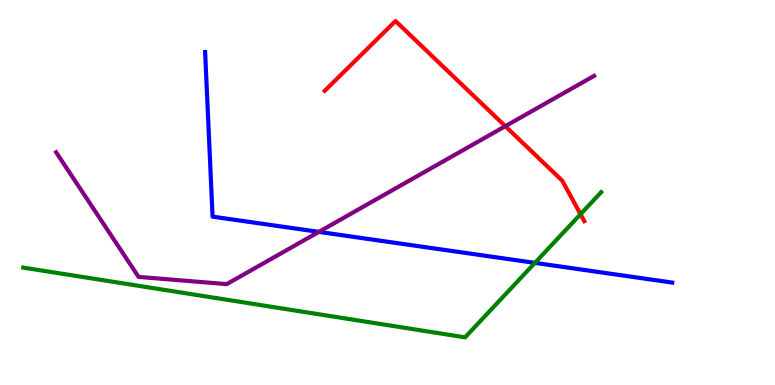[{'lines': ['blue', 'red'], 'intersections': []}, {'lines': ['green', 'red'], 'intersections': [{'x': 7.49, 'y': 4.44}]}, {'lines': ['purple', 'red'], 'intersections': [{'x': 6.52, 'y': 6.72}]}, {'lines': ['blue', 'green'], 'intersections': [{'x': 6.9, 'y': 3.17}]}, {'lines': ['blue', 'purple'], 'intersections': [{'x': 4.11, 'y': 3.98}]}, {'lines': ['green', 'purple'], 'intersections': []}]